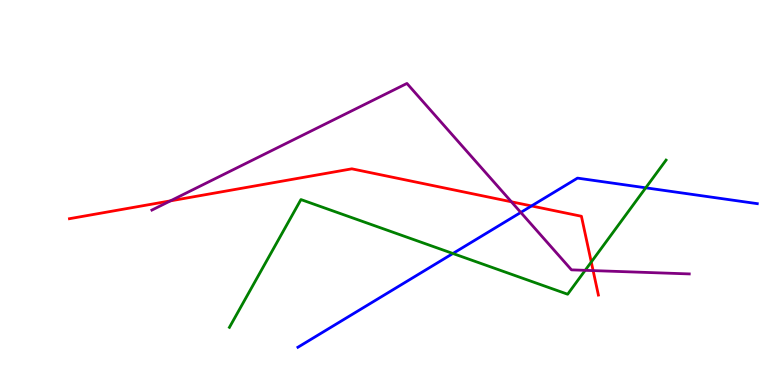[{'lines': ['blue', 'red'], 'intersections': [{'x': 6.86, 'y': 4.65}]}, {'lines': ['green', 'red'], 'intersections': [{'x': 7.63, 'y': 3.19}]}, {'lines': ['purple', 'red'], 'intersections': [{'x': 2.2, 'y': 4.78}, {'x': 6.6, 'y': 4.76}, {'x': 7.65, 'y': 2.97}]}, {'lines': ['blue', 'green'], 'intersections': [{'x': 5.84, 'y': 3.42}, {'x': 8.33, 'y': 5.12}]}, {'lines': ['blue', 'purple'], 'intersections': [{'x': 6.72, 'y': 4.48}]}, {'lines': ['green', 'purple'], 'intersections': [{'x': 7.55, 'y': 2.98}]}]